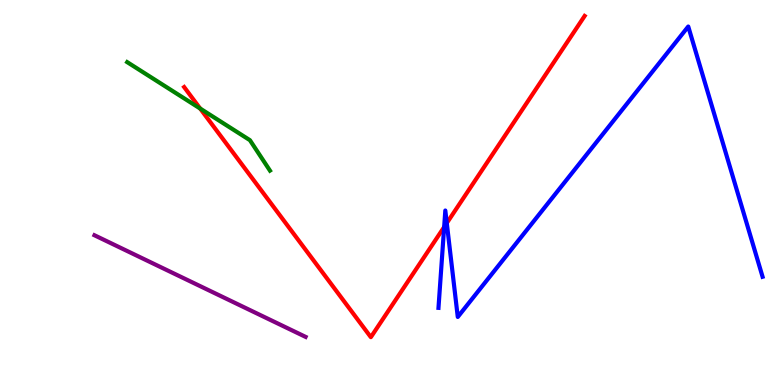[{'lines': ['blue', 'red'], 'intersections': [{'x': 5.73, 'y': 4.1}, {'x': 5.76, 'y': 4.21}]}, {'lines': ['green', 'red'], 'intersections': [{'x': 2.58, 'y': 7.18}]}, {'lines': ['purple', 'red'], 'intersections': []}, {'lines': ['blue', 'green'], 'intersections': []}, {'lines': ['blue', 'purple'], 'intersections': []}, {'lines': ['green', 'purple'], 'intersections': []}]